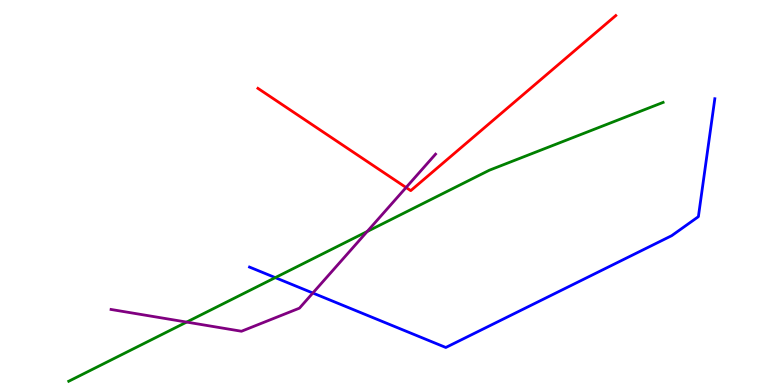[{'lines': ['blue', 'red'], 'intersections': []}, {'lines': ['green', 'red'], 'intersections': []}, {'lines': ['purple', 'red'], 'intersections': [{'x': 5.24, 'y': 5.13}]}, {'lines': ['blue', 'green'], 'intersections': [{'x': 3.55, 'y': 2.79}]}, {'lines': ['blue', 'purple'], 'intersections': [{'x': 4.04, 'y': 2.39}]}, {'lines': ['green', 'purple'], 'intersections': [{'x': 2.41, 'y': 1.63}, {'x': 4.74, 'y': 3.99}]}]